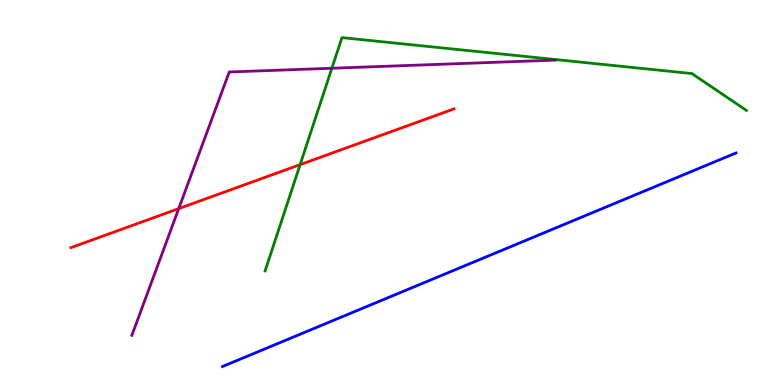[{'lines': ['blue', 'red'], 'intersections': []}, {'lines': ['green', 'red'], 'intersections': [{'x': 3.87, 'y': 5.72}]}, {'lines': ['purple', 'red'], 'intersections': [{'x': 2.31, 'y': 4.58}]}, {'lines': ['blue', 'green'], 'intersections': []}, {'lines': ['blue', 'purple'], 'intersections': []}, {'lines': ['green', 'purple'], 'intersections': [{'x': 4.28, 'y': 8.23}]}]